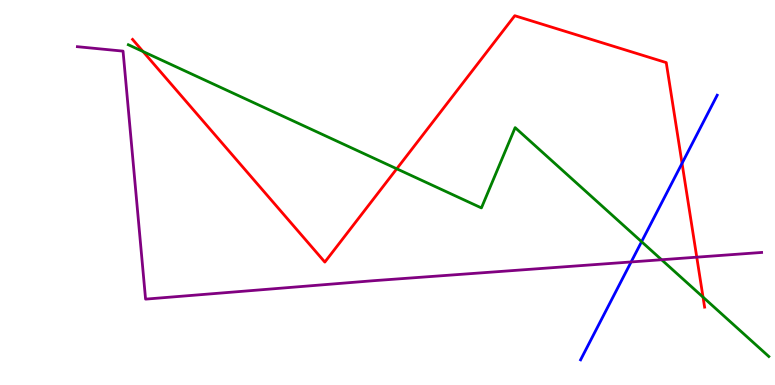[{'lines': ['blue', 'red'], 'intersections': [{'x': 8.8, 'y': 5.76}]}, {'lines': ['green', 'red'], 'intersections': [{'x': 1.85, 'y': 8.66}, {'x': 5.12, 'y': 5.62}, {'x': 9.07, 'y': 2.28}]}, {'lines': ['purple', 'red'], 'intersections': [{'x': 8.99, 'y': 3.32}]}, {'lines': ['blue', 'green'], 'intersections': [{'x': 8.28, 'y': 3.72}]}, {'lines': ['blue', 'purple'], 'intersections': [{'x': 8.14, 'y': 3.2}]}, {'lines': ['green', 'purple'], 'intersections': [{'x': 8.54, 'y': 3.25}]}]